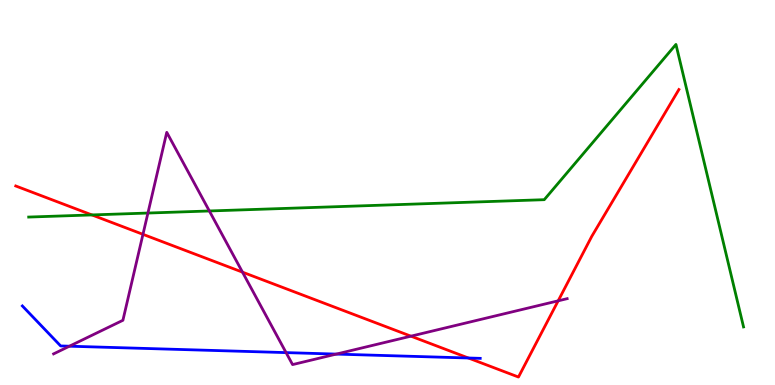[{'lines': ['blue', 'red'], 'intersections': [{'x': 6.04, 'y': 0.701}]}, {'lines': ['green', 'red'], 'intersections': [{'x': 1.19, 'y': 4.42}]}, {'lines': ['purple', 'red'], 'intersections': [{'x': 1.84, 'y': 3.91}, {'x': 3.13, 'y': 2.93}, {'x': 5.3, 'y': 1.27}, {'x': 7.2, 'y': 2.19}]}, {'lines': ['blue', 'green'], 'intersections': []}, {'lines': ['blue', 'purple'], 'intersections': [{'x': 0.896, 'y': 1.01}, {'x': 3.69, 'y': 0.841}, {'x': 4.34, 'y': 0.803}]}, {'lines': ['green', 'purple'], 'intersections': [{'x': 1.91, 'y': 4.47}, {'x': 2.7, 'y': 4.52}]}]